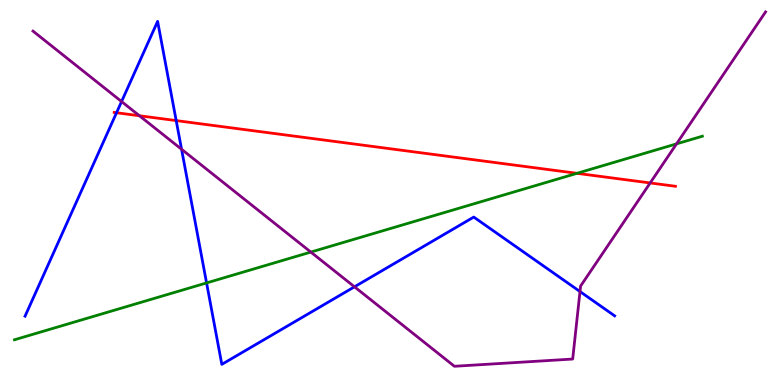[{'lines': ['blue', 'red'], 'intersections': [{'x': 1.5, 'y': 7.07}, {'x': 2.27, 'y': 6.87}]}, {'lines': ['green', 'red'], 'intersections': [{'x': 7.44, 'y': 5.5}]}, {'lines': ['purple', 'red'], 'intersections': [{'x': 1.8, 'y': 6.99}, {'x': 8.39, 'y': 5.25}]}, {'lines': ['blue', 'green'], 'intersections': [{'x': 2.67, 'y': 2.65}]}, {'lines': ['blue', 'purple'], 'intersections': [{'x': 1.57, 'y': 7.36}, {'x': 2.34, 'y': 6.12}, {'x': 4.57, 'y': 2.55}, {'x': 7.48, 'y': 2.43}]}, {'lines': ['green', 'purple'], 'intersections': [{'x': 4.01, 'y': 3.45}, {'x': 8.73, 'y': 6.26}]}]